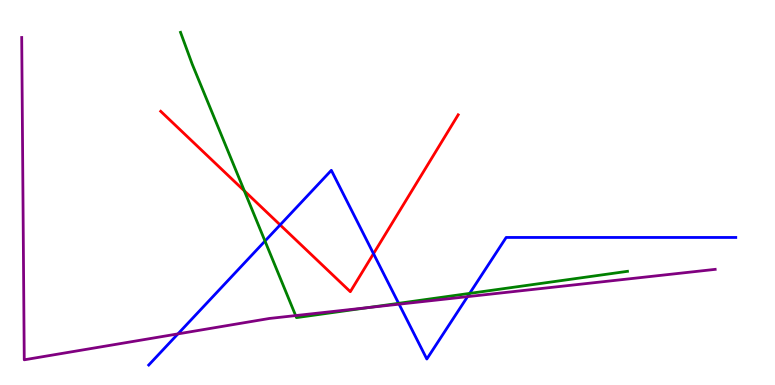[{'lines': ['blue', 'red'], 'intersections': [{'x': 3.61, 'y': 4.16}, {'x': 4.82, 'y': 3.41}]}, {'lines': ['green', 'red'], 'intersections': [{'x': 3.15, 'y': 5.04}]}, {'lines': ['purple', 'red'], 'intersections': []}, {'lines': ['blue', 'green'], 'intersections': [{'x': 3.42, 'y': 3.74}, {'x': 5.14, 'y': 2.12}, {'x': 6.06, 'y': 2.38}]}, {'lines': ['blue', 'purple'], 'intersections': [{'x': 2.3, 'y': 1.33}, {'x': 5.15, 'y': 2.1}, {'x': 6.03, 'y': 2.3}]}, {'lines': ['green', 'purple'], 'intersections': [{'x': 3.81, 'y': 1.8}, {'x': 4.75, 'y': 2.01}]}]